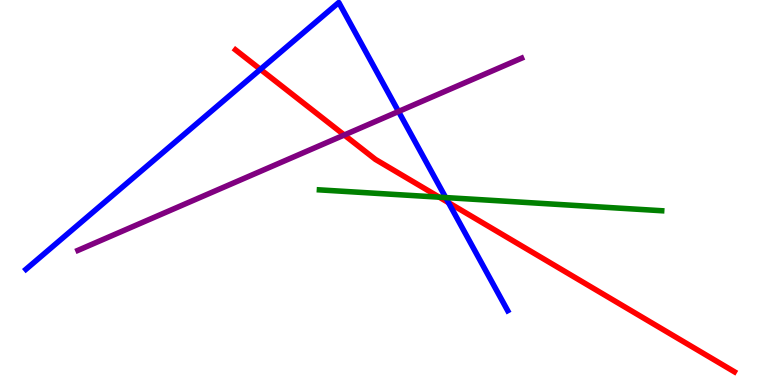[{'lines': ['blue', 'red'], 'intersections': [{'x': 3.36, 'y': 8.2}, {'x': 5.79, 'y': 4.74}]}, {'lines': ['green', 'red'], 'intersections': [{'x': 5.67, 'y': 4.88}]}, {'lines': ['purple', 'red'], 'intersections': [{'x': 4.44, 'y': 6.49}]}, {'lines': ['blue', 'green'], 'intersections': [{'x': 5.75, 'y': 4.87}]}, {'lines': ['blue', 'purple'], 'intersections': [{'x': 5.14, 'y': 7.1}]}, {'lines': ['green', 'purple'], 'intersections': []}]